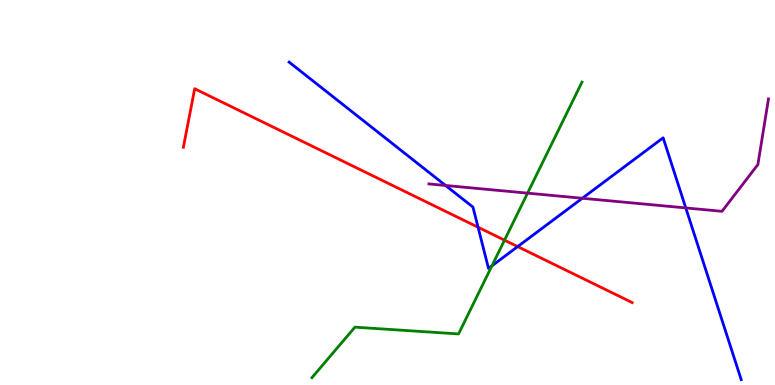[{'lines': ['blue', 'red'], 'intersections': [{'x': 6.17, 'y': 4.1}, {'x': 6.68, 'y': 3.59}]}, {'lines': ['green', 'red'], 'intersections': [{'x': 6.51, 'y': 3.76}]}, {'lines': ['purple', 'red'], 'intersections': []}, {'lines': ['blue', 'green'], 'intersections': [{'x': 6.35, 'y': 3.1}]}, {'lines': ['blue', 'purple'], 'intersections': [{'x': 5.75, 'y': 5.18}, {'x': 7.51, 'y': 4.85}, {'x': 8.85, 'y': 4.6}]}, {'lines': ['green', 'purple'], 'intersections': [{'x': 6.81, 'y': 4.98}]}]